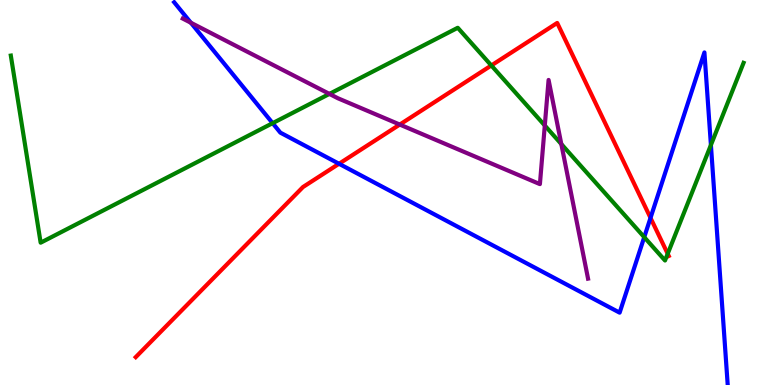[{'lines': ['blue', 'red'], 'intersections': [{'x': 4.37, 'y': 5.75}, {'x': 8.39, 'y': 4.34}]}, {'lines': ['green', 'red'], 'intersections': [{'x': 6.34, 'y': 8.3}, {'x': 8.62, 'y': 3.41}]}, {'lines': ['purple', 'red'], 'intersections': [{'x': 5.16, 'y': 6.76}]}, {'lines': ['blue', 'green'], 'intersections': [{'x': 3.52, 'y': 6.8}, {'x': 8.31, 'y': 3.84}, {'x': 9.17, 'y': 6.23}]}, {'lines': ['blue', 'purple'], 'intersections': [{'x': 2.46, 'y': 9.41}]}, {'lines': ['green', 'purple'], 'intersections': [{'x': 4.25, 'y': 7.56}, {'x': 7.03, 'y': 6.74}, {'x': 7.24, 'y': 6.26}]}]